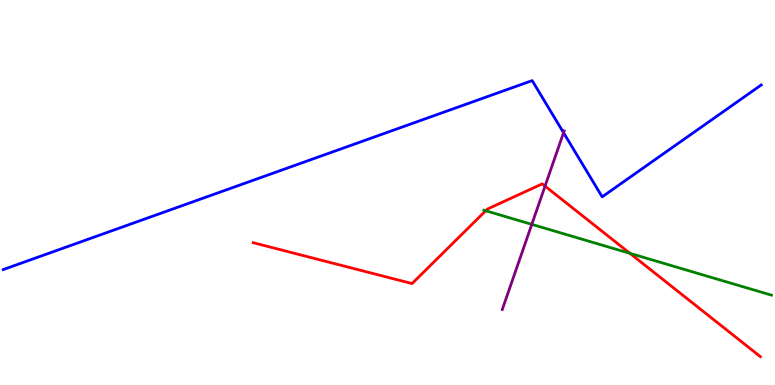[{'lines': ['blue', 'red'], 'intersections': []}, {'lines': ['green', 'red'], 'intersections': [{'x': 6.27, 'y': 4.53}, {'x': 8.13, 'y': 3.42}]}, {'lines': ['purple', 'red'], 'intersections': [{'x': 7.03, 'y': 5.17}]}, {'lines': ['blue', 'green'], 'intersections': []}, {'lines': ['blue', 'purple'], 'intersections': [{'x': 7.27, 'y': 6.55}]}, {'lines': ['green', 'purple'], 'intersections': [{'x': 6.86, 'y': 4.17}]}]